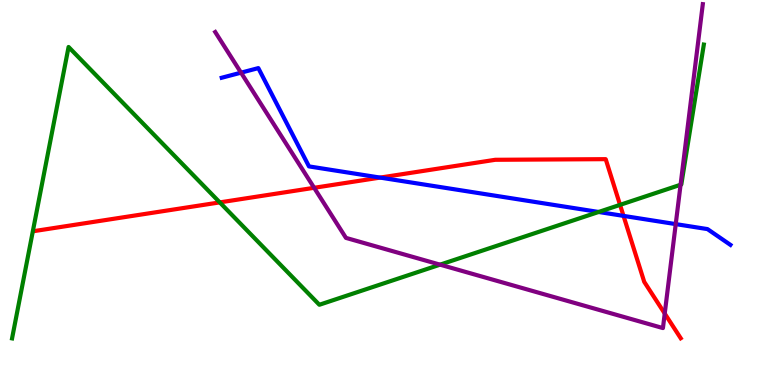[{'lines': ['blue', 'red'], 'intersections': [{'x': 4.9, 'y': 5.39}, {'x': 8.05, 'y': 4.39}]}, {'lines': ['green', 'red'], 'intersections': [{'x': 2.84, 'y': 4.74}, {'x': 8.0, 'y': 4.68}]}, {'lines': ['purple', 'red'], 'intersections': [{'x': 4.05, 'y': 5.12}, {'x': 8.58, 'y': 1.86}]}, {'lines': ['blue', 'green'], 'intersections': [{'x': 7.72, 'y': 4.49}]}, {'lines': ['blue', 'purple'], 'intersections': [{'x': 3.11, 'y': 8.11}, {'x': 8.72, 'y': 4.18}]}, {'lines': ['green', 'purple'], 'intersections': [{'x': 5.68, 'y': 3.13}, {'x': 8.78, 'y': 5.2}]}]